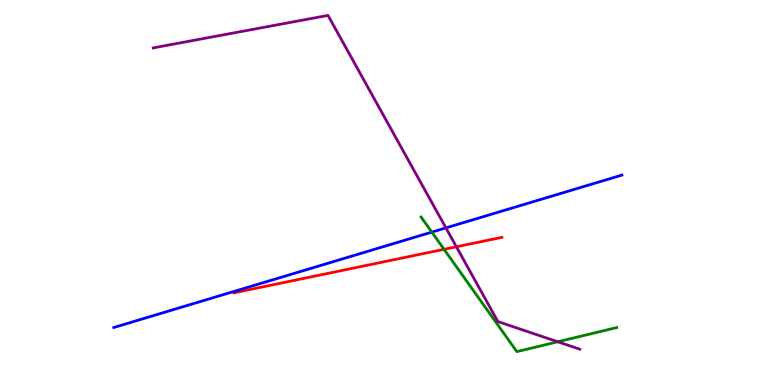[{'lines': ['blue', 'red'], 'intersections': []}, {'lines': ['green', 'red'], 'intersections': [{'x': 5.73, 'y': 3.52}]}, {'lines': ['purple', 'red'], 'intersections': [{'x': 5.89, 'y': 3.59}]}, {'lines': ['blue', 'green'], 'intersections': [{'x': 5.57, 'y': 3.97}]}, {'lines': ['blue', 'purple'], 'intersections': [{'x': 5.75, 'y': 4.08}]}, {'lines': ['green', 'purple'], 'intersections': [{'x': 7.2, 'y': 1.12}]}]